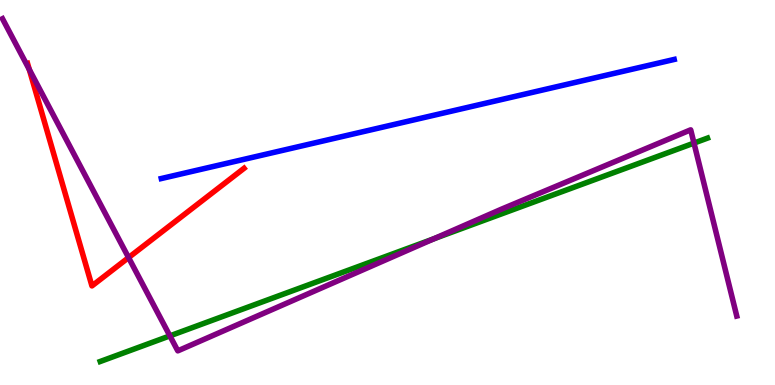[{'lines': ['blue', 'red'], 'intersections': []}, {'lines': ['green', 'red'], 'intersections': []}, {'lines': ['purple', 'red'], 'intersections': [{'x': 0.378, 'y': 8.19}, {'x': 1.66, 'y': 3.31}]}, {'lines': ['blue', 'green'], 'intersections': []}, {'lines': ['blue', 'purple'], 'intersections': []}, {'lines': ['green', 'purple'], 'intersections': [{'x': 2.19, 'y': 1.28}, {'x': 5.6, 'y': 3.8}, {'x': 8.95, 'y': 6.28}]}]